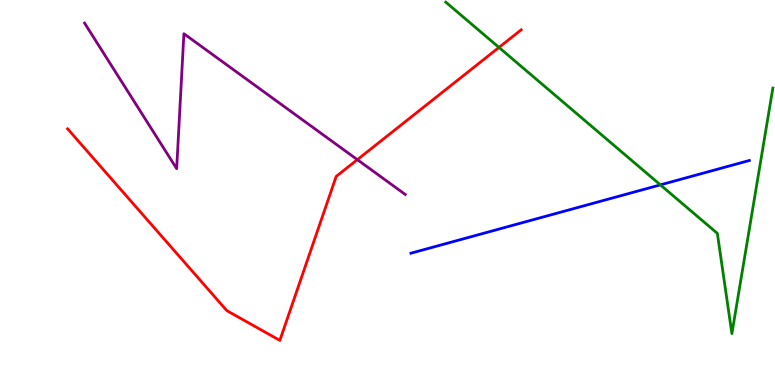[{'lines': ['blue', 'red'], 'intersections': []}, {'lines': ['green', 'red'], 'intersections': [{'x': 6.44, 'y': 8.77}]}, {'lines': ['purple', 'red'], 'intersections': [{'x': 4.61, 'y': 5.85}]}, {'lines': ['blue', 'green'], 'intersections': [{'x': 8.52, 'y': 5.2}]}, {'lines': ['blue', 'purple'], 'intersections': []}, {'lines': ['green', 'purple'], 'intersections': []}]